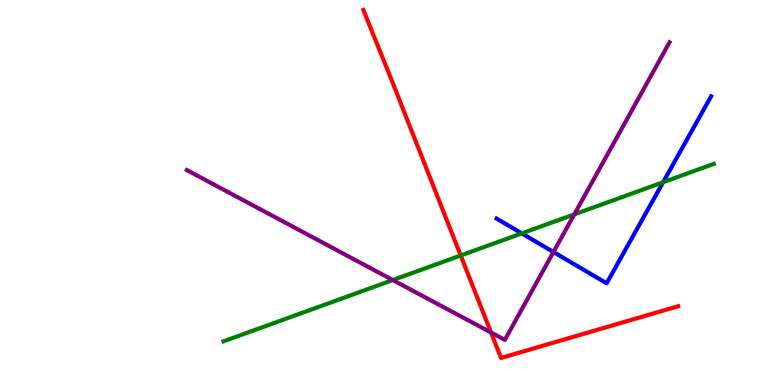[{'lines': ['blue', 'red'], 'intersections': []}, {'lines': ['green', 'red'], 'intersections': [{'x': 5.94, 'y': 3.36}]}, {'lines': ['purple', 'red'], 'intersections': [{'x': 6.34, 'y': 1.36}]}, {'lines': ['blue', 'green'], 'intersections': [{'x': 6.73, 'y': 3.94}, {'x': 8.56, 'y': 5.27}]}, {'lines': ['blue', 'purple'], 'intersections': [{'x': 7.14, 'y': 3.45}]}, {'lines': ['green', 'purple'], 'intersections': [{'x': 5.07, 'y': 2.73}, {'x': 7.41, 'y': 4.43}]}]